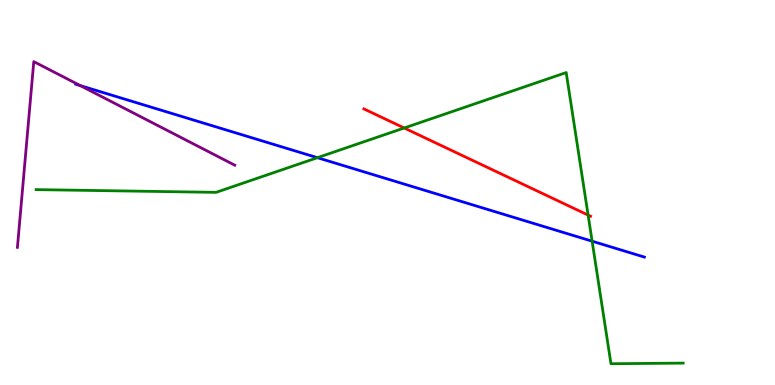[{'lines': ['blue', 'red'], 'intersections': []}, {'lines': ['green', 'red'], 'intersections': [{'x': 5.22, 'y': 6.68}, {'x': 7.59, 'y': 4.41}]}, {'lines': ['purple', 'red'], 'intersections': []}, {'lines': ['blue', 'green'], 'intersections': [{'x': 4.1, 'y': 5.9}, {'x': 7.64, 'y': 3.74}]}, {'lines': ['blue', 'purple'], 'intersections': [{'x': 1.04, 'y': 7.78}]}, {'lines': ['green', 'purple'], 'intersections': []}]